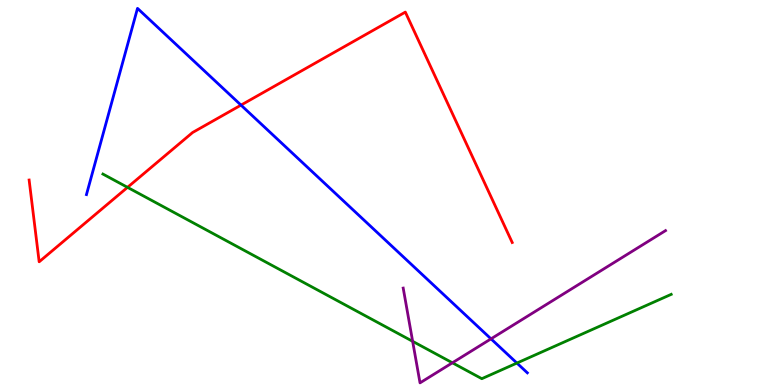[{'lines': ['blue', 'red'], 'intersections': [{'x': 3.11, 'y': 7.27}]}, {'lines': ['green', 'red'], 'intersections': [{'x': 1.65, 'y': 5.13}]}, {'lines': ['purple', 'red'], 'intersections': []}, {'lines': ['blue', 'green'], 'intersections': [{'x': 6.67, 'y': 0.57}]}, {'lines': ['blue', 'purple'], 'intersections': [{'x': 6.34, 'y': 1.2}]}, {'lines': ['green', 'purple'], 'intersections': [{'x': 5.32, 'y': 1.13}, {'x': 5.84, 'y': 0.577}]}]